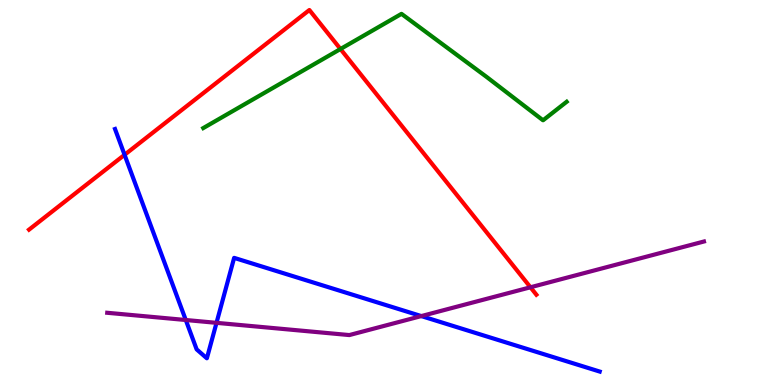[{'lines': ['blue', 'red'], 'intersections': [{'x': 1.61, 'y': 5.98}]}, {'lines': ['green', 'red'], 'intersections': [{'x': 4.39, 'y': 8.73}]}, {'lines': ['purple', 'red'], 'intersections': [{'x': 6.84, 'y': 2.54}]}, {'lines': ['blue', 'green'], 'intersections': []}, {'lines': ['blue', 'purple'], 'intersections': [{'x': 2.4, 'y': 1.69}, {'x': 2.79, 'y': 1.61}, {'x': 5.44, 'y': 1.79}]}, {'lines': ['green', 'purple'], 'intersections': []}]